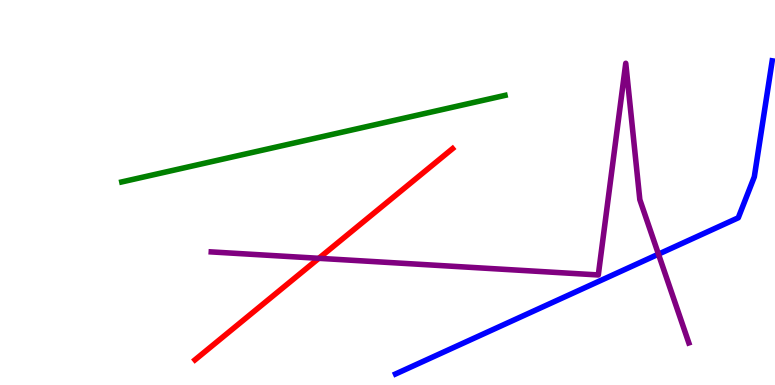[{'lines': ['blue', 'red'], 'intersections': []}, {'lines': ['green', 'red'], 'intersections': []}, {'lines': ['purple', 'red'], 'intersections': [{'x': 4.11, 'y': 3.29}]}, {'lines': ['blue', 'green'], 'intersections': []}, {'lines': ['blue', 'purple'], 'intersections': [{'x': 8.5, 'y': 3.4}]}, {'lines': ['green', 'purple'], 'intersections': []}]